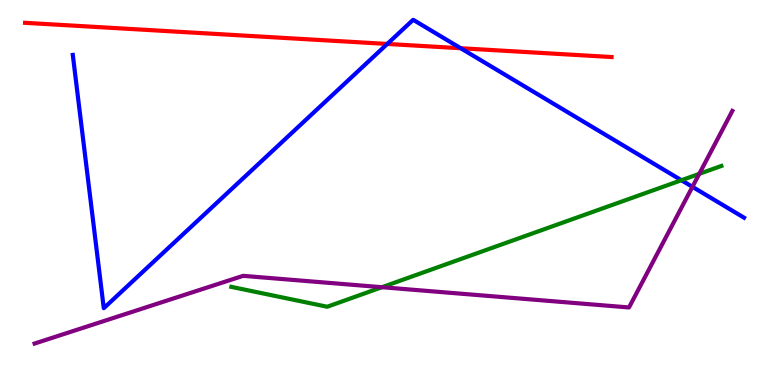[{'lines': ['blue', 'red'], 'intersections': [{'x': 5.0, 'y': 8.86}, {'x': 5.94, 'y': 8.75}]}, {'lines': ['green', 'red'], 'intersections': []}, {'lines': ['purple', 'red'], 'intersections': []}, {'lines': ['blue', 'green'], 'intersections': [{'x': 8.79, 'y': 5.32}]}, {'lines': ['blue', 'purple'], 'intersections': [{'x': 8.93, 'y': 5.15}]}, {'lines': ['green', 'purple'], 'intersections': [{'x': 4.93, 'y': 2.54}, {'x': 9.02, 'y': 5.48}]}]